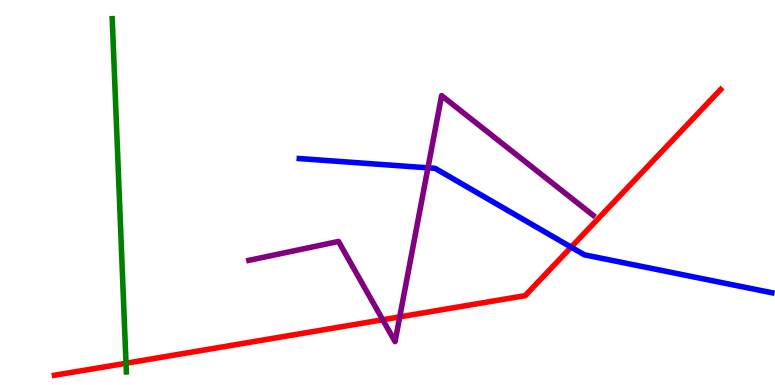[{'lines': ['blue', 'red'], 'intersections': [{'x': 7.37, 'y': 3.58}]}, {'lines': ['green', 'red'], 'intersections': [{'x': 1.63, 'y': 0.565}]}, {'lines': ['purple', 'red'], 'intersections': [{'x': 4.94, 'y': 1.69}, {'x': 5.16, 'y': 1.77}]}, {'lines': ['blue', 'green'], 'intersections': []}, {'lines': ['blue', 'purple'], 'intersections': [{'x': 5.52, 'y': 5.64}]}, {'lines': ['green', 'purple'], 'intersections': []}]